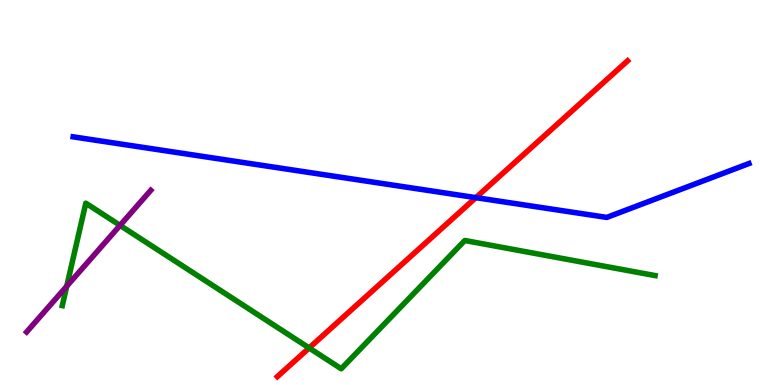[{'lines': ['blue', 'red'], 'intersections': [{'x': 6.14, 'y': 4.87}]}, {'lines': ['green', 'red'], 'intersections': [{'x': 3.99, 'y': 0.962}]}, {'lines': ['purple', 'red'], 'intersections': []}, {'lines': ['blue', 'green'], 'intersections': []}, {'lines': ['blue', 'purple'], 'intersections': []}, {'lines': ['green', 'purple'], 'intersections': [{'x': 0.861, 'y': 2.57}, {'x': 1.55, 'y': 4.15}]}]